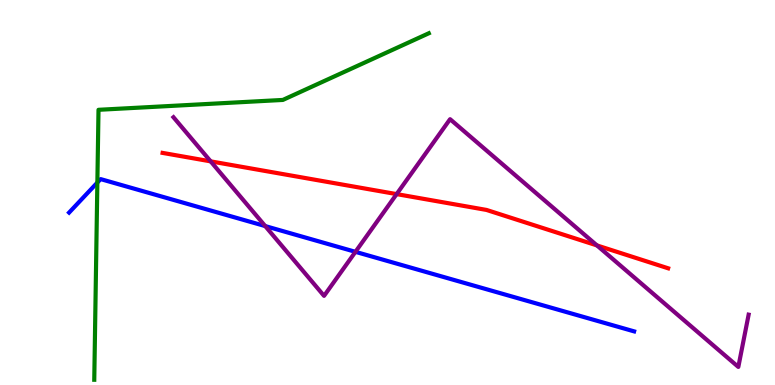[{'lines': ['blue', 'red'], 'intersections': []}, {'lines': ['green', 'red'], 'intersections': []}, {'lines': ['purple', 'red'], 'intersections': [{'x': 2.72, 'y': 5.81}, {'x': 5.12, 'y': 4.96}, {'x': 7.7, 'y': 3.63}]}, {'lines': ['blue', 'green'], 'intersections': [{'x': 1.26, 'y': 5.26}]}, {'lines': ['blue', 'purple'], 'intersections': [{'x': 3.42, 'y': 4.13}, {'x': 4.59, 'y': 3.46}]}, {'lines': ['green', 'purple'], 'intersections': []}]